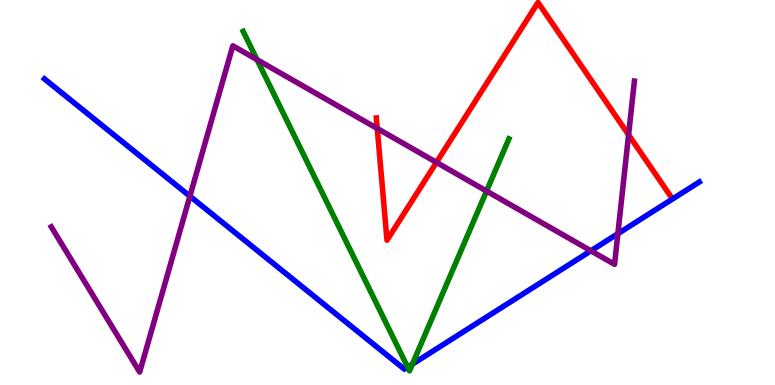[{'lines': ['blue', 'red'], 'intersections': []}, {'lines': ['green', 'red'], 'intersections': []}, {'lines': ['purple', 'red'], 'intersections': [{'x': 4.87, 'y': 6.66}, {'x': 5.63, 'y': 5.78}, {'x': 8.11, 'y': 6.5}]}, {'lines': ['blue', 'green'], 'intersections': [{'x': 5.26, 'y': 0.464}, {'x': 5.32, 'y': 0.542}]}, {'lines': ['blue', 'purple'], 'intersections': [{'x': 2.45, 'y': 4.9}, {'x': 7.62, 'y': 3.49}, {'x': 7.97, 'y': 3.93}]}, {'lines': ['green', 'purple'], 'intersections': [{'x': 3.32, 'y': 8.45}, {'x': 6.28, 'y': 5.04}]}]